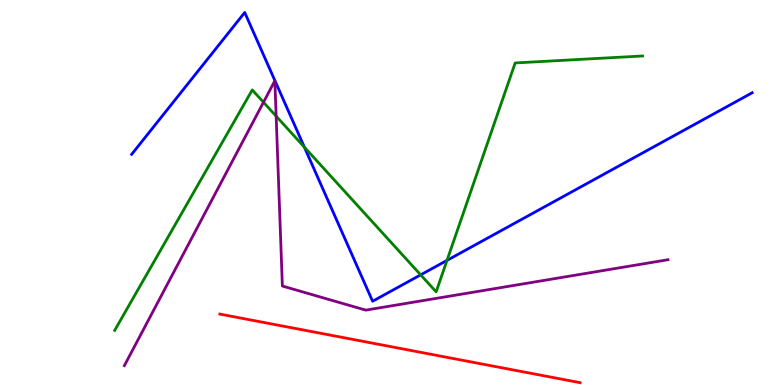[{'lines': ['blue', 'red'], 'intersections': []}, {'lines': ['green', 'red'], 'intersections': []}, {'lines': ['purple', 'red'], 'intersections': []}, {'lines': ['blue', 'green'], 'intersections': [{'x': 3.93, 'y': 6.18}, {'x': 5.43, 'y': 2.86}, {'x': 5.77, 'y': 3.24}]}, {'lines': ['blue', 'purple'], 'intersections': []}, {'lines': ['green', 'purple'], 'intersections': [{'x': 3.4, 'y': 7.34}, {'x': 3.56, 'y': 6.98}]}]